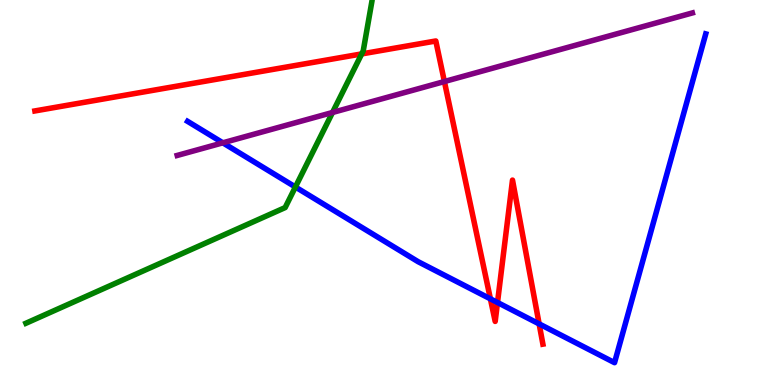[{'lines': ['blue', 'red'], 'intersections': [{'x': 6.33, 'y': 2.24}, {'x': 6.42, 'y': 2.14}, {'x': 6.96, 'y': 1.59}]}, {'lines': ['green', 'red'], 'intersections': [{'x': 4.67, 'y': 8.6}]}, {'lines': ['purple', 'red'], 'intersections': [{'x': 5.73, 'y': 7.88}]}, {'lines': ['blue', 'green'], 'intersections': [{'x': 3.81, 'y': 5.14}]}, {'lines': ['blue', 'purple'], 'intersections': [{'x': 2.88, 'y': 6.29}]}, {'lines': ['green', 'purple'], 'intersections': [{'x': 4.29, 'y': 7.08}]}]